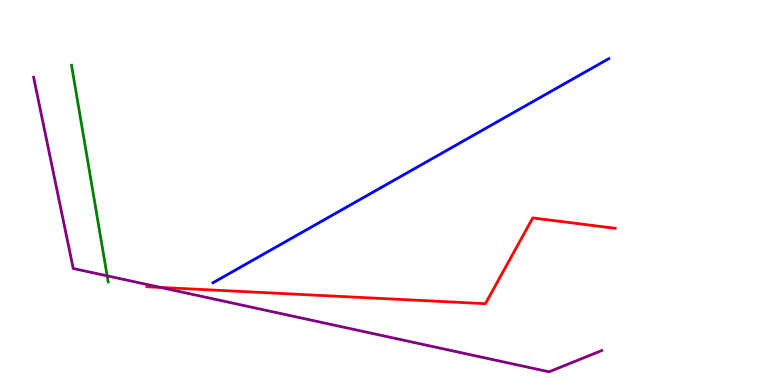[{'lines': ['blue', 'red'], 'intersections': []}, {'lines': ['green', 'red'], 'intersections': []}, {'lines': ['purple', 'red'], 'intersections': [{'x': 2.07, 'y': 2.53}]}, {'lines': ['blue', 'green'], 'intersections': []}, {'lines': ['blue', 'purple'], 'intersections': []}, {'lines': ['green', 'purple'], 'intersections': [{'x': 1.38, 'y': 2.84}]}]